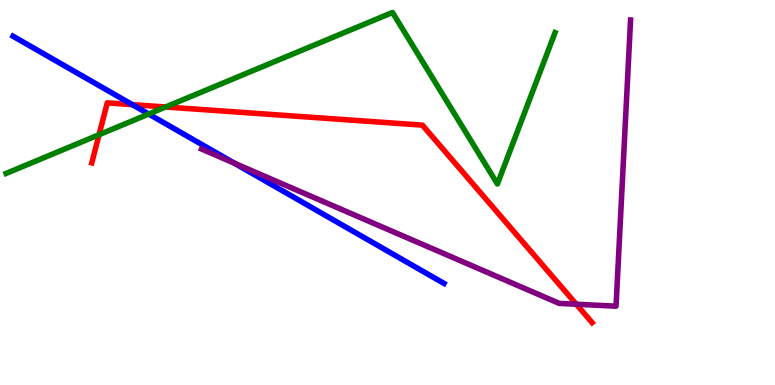[{'lines': ['blue', 'red'], 'intersections': [{'x': 1.71, 'y': 7.28}]}, {'lines': ['green', 'red'], 'intersections': [{'x': 1.28, 'y': 6.5}, {'x': 2.14, 'y': 7.22}]}, {'lines': ['purple', 'red'], 'intersections': [{'x': 7.44, 'y': 2.1}]}, {'lines': ['blue', 'green'], 'intersections': [{'x': 1.92, 'y': 7.04}]}, {'lines': ['blue', 'purple'], 'intersections': [{'x': 3.03, 'y': 5.76}]}, {'lines': ['green', 'purple'], 'intersections': []}]